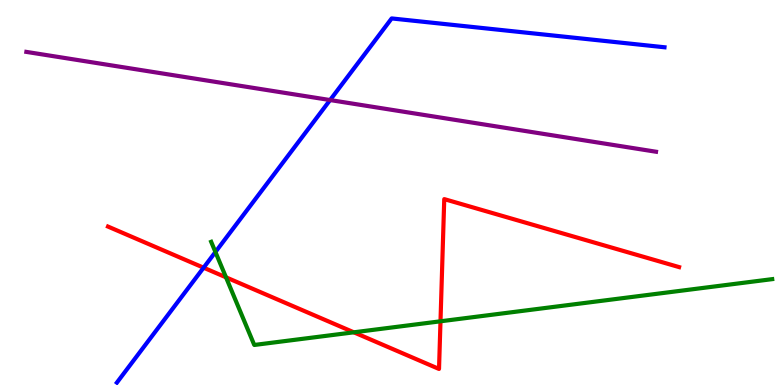[{'lines': ['blue', 'red'], 'intersections': [{'x': 2.63, 'y': 3.05}]}, {'lines': ['green', 'red'], 'intersections': [{'x': 2.92, 'y': 2.8}, {'x': 4.57, 'y': 1.37}, {'x': 5.68, 'y': 1.65}]}, {'lines': ['purple', 'red'], 'intersections': []}, {'lines': ['blue', 'green'], 'intersections': [{'x': 2.78, 'y': 3.45}]}, {'lines': ['blue', 'purple'], 'intersections': [{'x': 4.26, 'y': 7.4}]}, {'lines': ['green', 'purple'], 'intersections': []}]